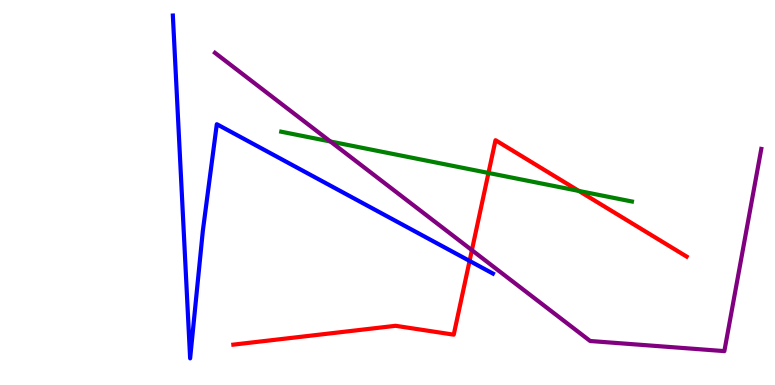[{'lines': ['blue', 'red'], 'intersections': [{'x': 6.06, 'y': 3.22}]}, {'lines': ['green', 'red'], 'intersections': [{'x': 6.3, 'y': 5.51}, {'x': 7.47, 'y': 5.04}]}, {'lines': ['purple', 'red'], 'intersections': [{'x': 6.09, 'y': 3.5}]}, {'lines': ['blue', 'green'], 'intersections': []}, {'lines': ['blue', 'purple'], 'intersections': []}, {'lines': ['green', 'purple'], 'intersections': [{'x': 4.26, 'y': 6.32}]}]